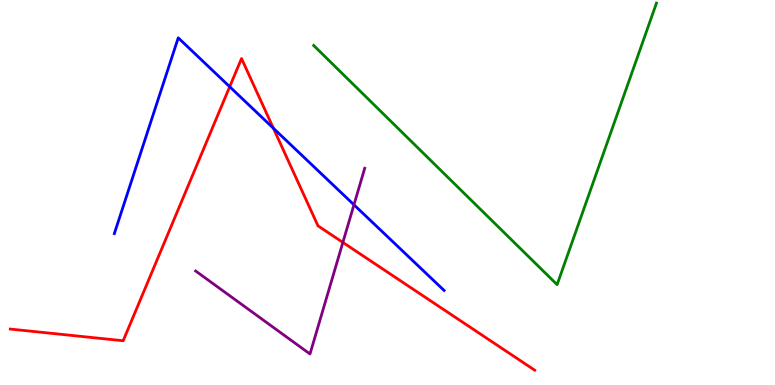[{'lines': ['blue', 'red'], 'intersections': [{'x': 2.96, 'y': 7.75}, {'x': 3.53, 'y': 6.67}]}, {'lines': ['green', 'red'], 'intersections': []}, {'lines': ['purple', 'red'], 'intersections': [{'x': 4.42, 'y': 3.7}]}, {'lines': ['blue', 'green'], 'intersections': []}, {'lines': ['blue', 'purple'], 'intersections': [{'x': 4.57, 'y': 4.68}]}, {'lines': ['green', 'purple'], 'intersections': []}]